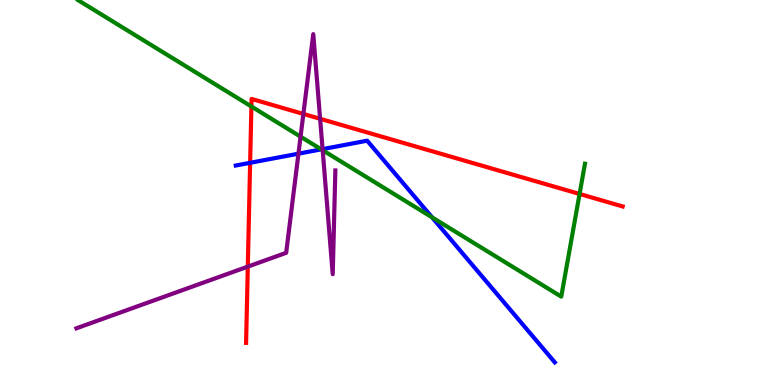[{'lines': ['blue', 'red'], 'intersections': [{'x': 3.23, 'y': 5.77}]}, {'lines': ['green', 'red'], 'intersections': [{'x': 3.24, 'y': 7.23}, {'x': 7.48, 'y': 4.96}]}, {'lines': ['purple', 'red'], 'intersections': [{'x': 3.2, 'y': 3.07}, {'x': 3.91, 'y': 7.04}, {'x': 4.13, 'y': 6.91}]}, {'lines': ['blue', 'green'], 'intersections': [{'x': 4.15, 'y': 6.12}, {'x': 5.58, 'y': 4.35}]}, {'lines': ['blue', 'purple'], 'intersections': [{'x': 3.85, 'y': 6.01}, {'x': 4.16, 'y': 6.13}]}, {'lines': ['green', 'purple'], 'intersections': [{'x': 3.88, 'y': 6.45}, {'x': 4.16, 'y': 6.1}]}]